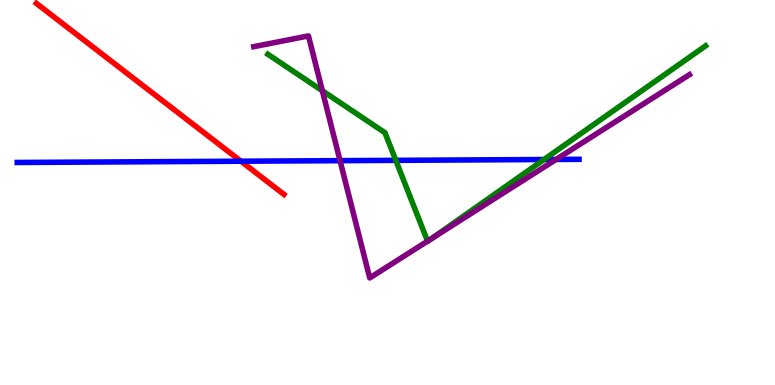[{'lines': ['blue', 'red'], 'intersections': [{'x': 3.11, 'y': 5.81}]}, {'lines': ['green', 'red'], 'intersections': []}, {'lines': ['purple', 'red'], 'intersections': []}, {'lines': ['blue', 'green'], 'intersections': [{'x': 5.11, 'y': 5.84}, {'x': 7.02, 'y': 5.86}]}, {'lines': ['blue', 'purple'], 'intersections': [{'x': 4.39, 'y': 5.83}, {'x': 7.18, 'y': 5.86}]}, {'lines': ['green', 'purple'], 'intersections': [{'x': 4.16, 'y': 7.64}, {'x': 5.52, 'y': 3.74}, {'x': 5.56, 'y': 3.8}]}]